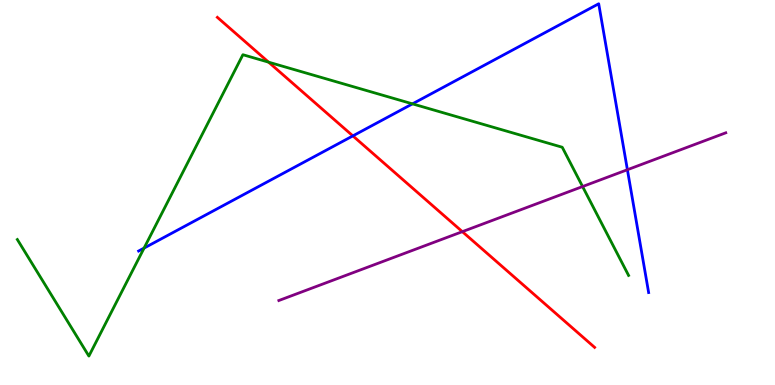[{'lines': ['blue', 'red'], 'intersections': [{'x': 4.55, 'y': 6.47}]}, {'lines': ['green', 'red'], 'intersections': [{'x': 3.47, 'y': 8.39}]}, {'lines': ['purple', 'red'], 'intersections': [{'x': 5.97, 'y': 3.98}]}, {'lines': ['blue', 'green'], 'intersections': [{'x': 1.86, 'y': 3.56}, {'x': 5.32, 'y': 7.3}]}, {'lines': ['blue', 'purple'], 'intersections': [{'x': 8.1, 'y': 5.59}]}, {'lines': ['green', 'purple'], 'intersections': [{'x': 7.52, 'y': 5.15}]}]